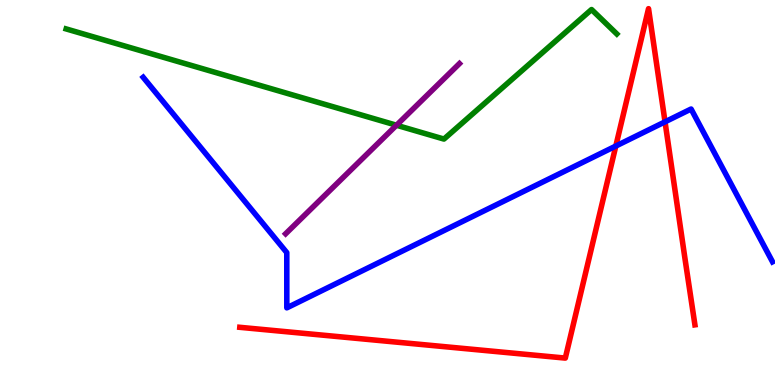[{'lines': ['blue', 'red'], 'intersections': [{'x': 7.95, 'y': 6.21}, {'x': 8.58, 'y': 6.84}]}, {'lines': ['green', 'red'], 'intersections': []}, {'lines': ['purple', 'red'], 'intersections': []}, {'lines': ['blue', 'green'], 'intersections': []}, {'lines': ['blue', 'purple'], 'intersections': []}, {'lines': ['green', 'purple'], 'intersections': [{'x': 5.12, 'y': 6.75}]}]